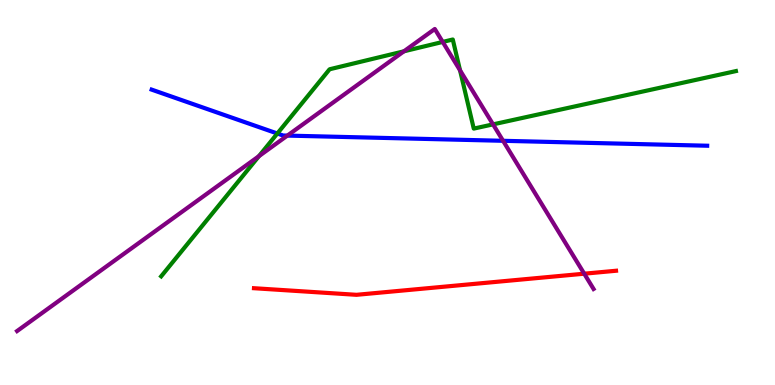[{'lines': ['blue', 'red'], 'intersections': []}, {'lines': ['green', 'red'], 'intersections': []}, {'lines': ['purple', 'red'], 'intersections': [{'x': 7.54, 'y': 2.89}]}, {'lines': ['blue', 'green'], 'intersections': [{'x': 3.58, 'y': 6.53}]}, {'lines': ['blue', 'purple'], 'intersections': [{'x': 3.71, 'y': 6.48}, {'x': 6.49, 'y': 6.34}]}, {'lines': ['green', 'purple'], 'intersections': [{'x': 3.34, 'y': 5.94}, {'x': 5.21, 'y': 8.67}, {'x': 5.71, 'y': 8.91}, {'x': 5.94, 'y': 8.17}, {'x': 6.36, 'y': 6.77}]}]